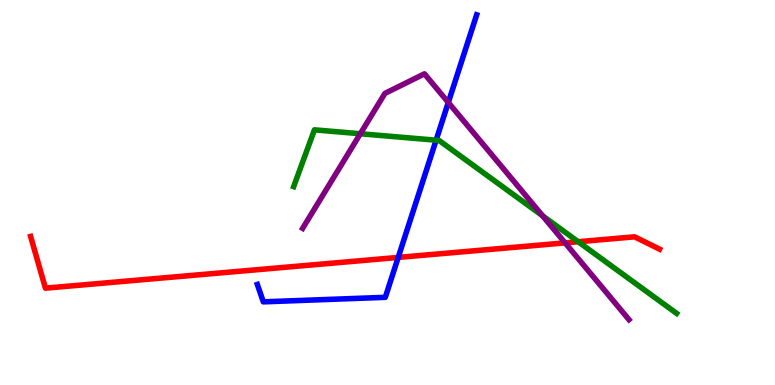[{'lines': ['blue', 'red'], 'intersections': [{'x': 5.14, 'y': 3.31}]}, {'lines': ['green', 'red'], 'intersections': [{'x': 7.46, 'y': 3.72}]}, {'lines': ['purple', 'red'], 'intersections': [{'x': 7.29, 'y': 3.69}]}, {'lines': ['blue', 'green'], 'intersections': [{'x': 5.63, 'y': 6.36}]}, {'lines': ['blue', 'purple'], 'intersections': [{'x': 5.78, 'y': 7.34}]}, {'lines': ['green', 'purple'], 'intersections': [{'x': 4.65, 'y': 6.53}, {'x': 7.0, 'y': 4.39}]}]